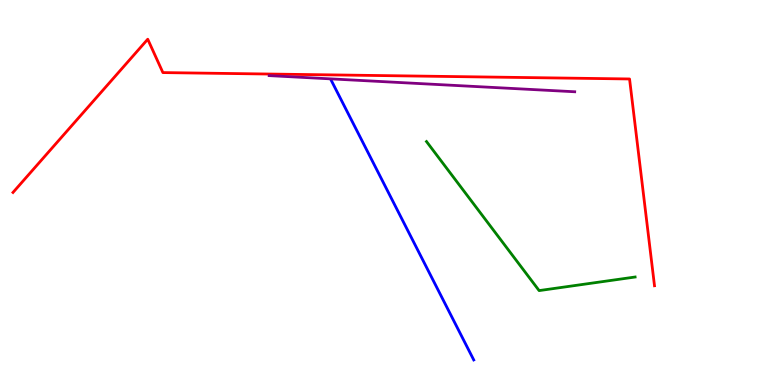[{'lines': ['blue', 'red'], 'intersections': []}, {'lines': ['green', 'red'], 'intersections': []}, {'lines': ['purple', 'red'], 'intersections': []}, {'lines': ['blue', 'green'], 'intersections': []}, {'lines': ['blue', 'purple'], 'intersections': []}, {'lines': ['green', 'purple'], 'intersections': []}]